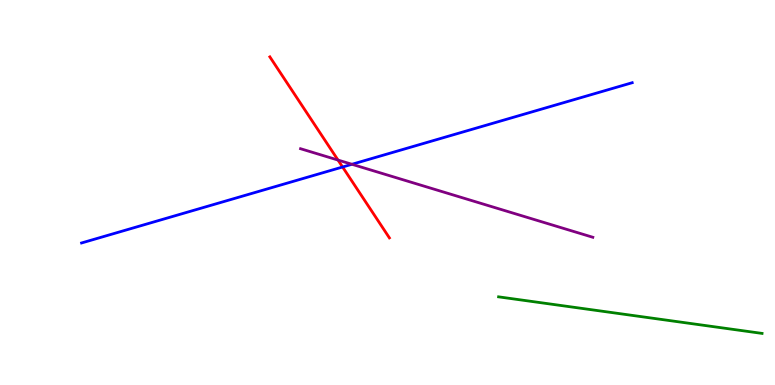[{'lines': ['blue', 'red'], 'intersections': [{'x': 4.42, 'y': 5.66}]}, {'lines': ['green', 'red'], 'intersections': []}, {'lines': ['purple', 'red'], 'intersections': [{'x': 4.36, 'y': 5.84}]}, {'lines': ['blue', 'green'], 'intersections': []}, {'lines': ['blue', 'purple'], 'intersections': [{'x': 4.54, 'y': 5.73}]}, {'lines': ['green', 'purple'], 'intersections': []}]